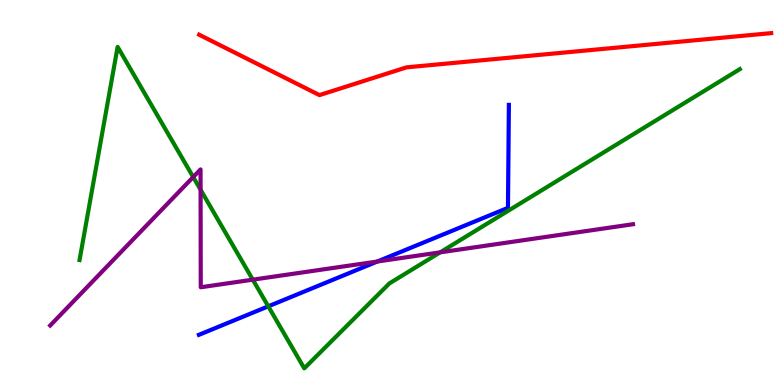[{'lines': ['blue', 'red'], 'intersections': []}, {'lines': ['green', 'red'], 'intersections': []}, {'lines': ['purple', 'red'], 'intersections': []}, {'lines': ['blue', 'green'], 'intersections': [{'x': 3.46, 'y': 2.04}]}, {'lines': ['blue', 'purple'], 'intersections': [{'x': 4.87, 'y': 3.21}]}, {'lines': ['green', 'purple'], 'intersections': [{'x': 2.49, 'y': 5.4}, {'x': 2.59, 'y': 5.07}, {'x': 3.26, 'y': 2.74}, {'x': 5.68, 'y': 3.45}]}]